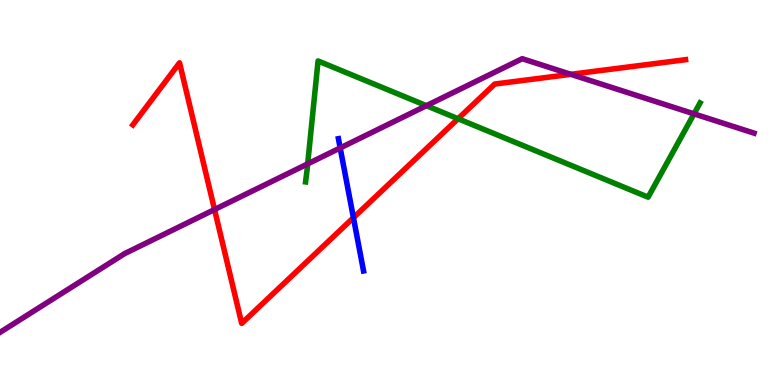[{'lines': ['blue', 'red'], 'intersections': [{'x': 4.56, 'y': 4.35}]}, {'lines': ['green', 'red'], 'intersections': [{'x': 5.91, 'y': 6.92}]}, {'lines': ['purple', 'red'], 'intersections': [{'x': 2.77, 'y': 4.56}, {'x': 7.37, 'y': 8.07}]}, {'lines': ['blue', 'green'], 'intersections': []}, {'lines': ['blue', 'purple'], 'intersections': [{'x': 4.39, 'y': 6.16}]}, {'lines': ['green', 'purple'], 'intersections': [{'x': 3.97, 'y': 5.74}, {'x': 5.5, 'y': 7.26}, {'x': 8.96, 'y': 7.04}]}]